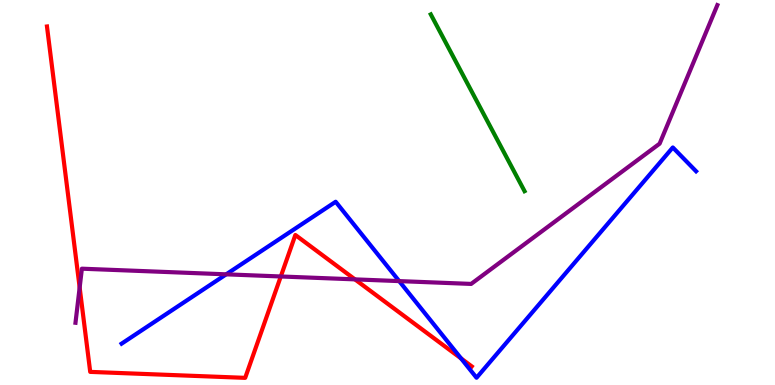[{'lines': ['blue', 'red'], 'intersections': [{'x': 5.95, 'y': 0.69}]}, {'lines': ['green', 'red'], 'intersections': []}, {'lines': ['purple', 'red'], 'intersections': [{'x': 1.03, 'y': 2.53}, {'x': 3.62, 'y': 2.82}, {'x': 4.58, 'y': 2.74}]}, {'lines': ['blue', 'green'], 'intersections': []}, {'lines': ['blue', 'purple'], 'intersections': [{'x': 2.92, 'y': 2.87}, {'x': 5.15, 'y': 2.7}]}, {'lines': ['green', 'purple'], 'intersections': []}]